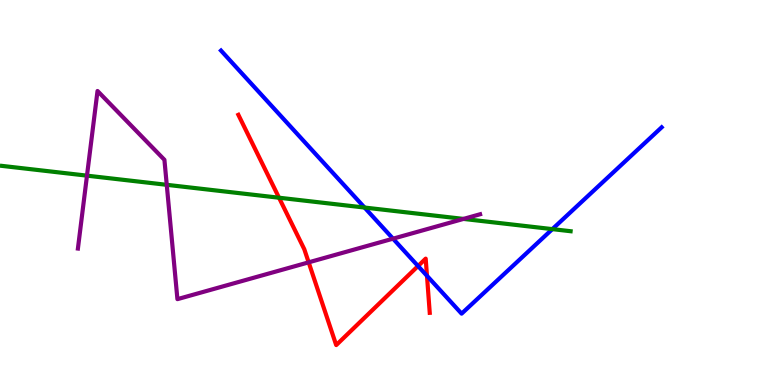[{'lines': ['blue', 'red'], 'intersections': [{'x': 5.39, 'y': 3.09}, {'x': 5.51, 'y': 2.84}]}, {'lines': ['green', 'red'], 'intersections': [{'x': 3.6, 'y': 4.86}]}, {'lines': ['purple', 'red'], 'intersections': [{'x': 3.98, 'y': 3.19}]}, {'lines': ['blue', 'green'], 'intersections': [{'x': 4.7, 'y': 4.61}, {'x': 7.13, 'y': 4.05}]}, {'lines': ['blue', 'purple'], 'intersections': [{'x': 5.07, 'y': 3.8}]}, {'lines': ['green', 'purple'], 'intersections': [{'x': 1.12, 'y': 5.44}, {'x': 2.15, 'y': 5.2}, {'x': 5.98, 'y': 4.31}]}]